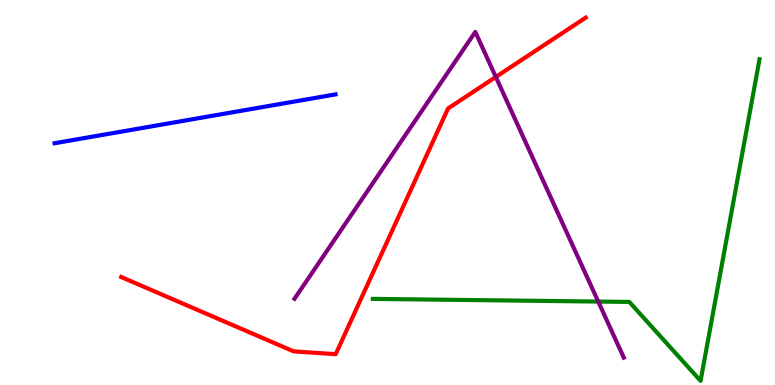[{'lines': ['blue', 'red'], 'intersections': []}, {'lines': ['green', 'red'], 'intersections': []}, {'lines': ['purple', 'red'], 'intersections': [{'x': 6.4, 'y': 8.0}]}, {'lines': ['blue', 'green'], 'intersections': []}, {'lines': ['blue', 'purple'], 'intersections': []}, {'lines': ['green', 'purple'], 'intersections': [{'x': 7.72, 'y': 2.17}]}]